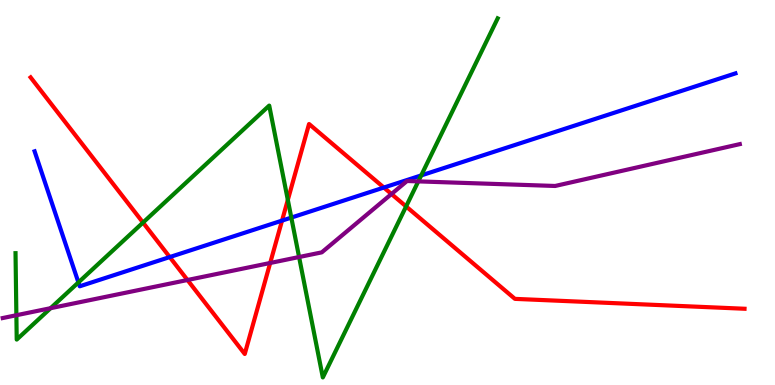[{'lines': ['blue', 'red'], 'intersections': [{'x': 2.19, 'y': 3.32}, {'x': 3.64, 'y': 4.27}, {'x': 4.95, 'y': 5.13}]}, {'lines': ['green', 'red'], 'intersections': [{'x': 1.85, 'y': 4.22}, {'x': 3.71, 'y': 4.81}, {'x': 5.24, 'y': 4.64}]}, {'lines': ['purple', 'red'], 'intersections': [{'x': 2.42, 'y': 2.73}, {'x': 3.49, 'y': 3.17}, {'x': 5.05, 'y': 4.96}]}, {'lines': ['blue', 'green'], 'intersections': [{'x': 1.01, 'y': 2.66}, {'x': 3.76, 'y': 4.35}, {'x': 5.43, 'y': 5.44}]}, {'lines': ['blue', 'purple'], 'intersections': []}, {'lines': ['green', 'purple'], 'intersections': [{'x': 0.211, 'y': 1.81}, {'x': 0.653, 'y': 2.0}, {'x': 3.86, 'y': 3.32}, {'x': 5.4, 'y': 5.29}]}]